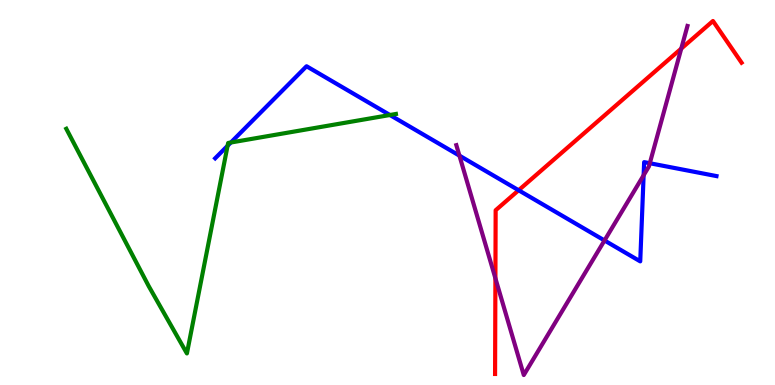[{'lines': ['blue', 'red'], 'intersections': [{'x': 6.69, 'y': 5.06}]}, {'lines': ['green', 'red'], 'intersections': []}, {'lines': ['purple', 'red'], 'intersections': [{'x': 6.39, 'y': 2.77}, {'x': 8.79, 'y': 8.74}]}, {'lines': ['blue', 'green'], 'intersections': [{'x': 2.94, 'y': 6.21}, {'x': 2.98, 'y': 6.3}, {'x': 5.03, 'y': 7.01}]}, {'lines': ['blue', 'purple'], 'intersections': [{'x': 5.93, 'y': 5.96}, {'x': 7.8, 'y': 3.75}, {'x': 8.3, 'y': 5.45}, {'x': 8.38, 'y': 5.76}]}, {'lines': ['green', 'purple'], 'intersections': []}]